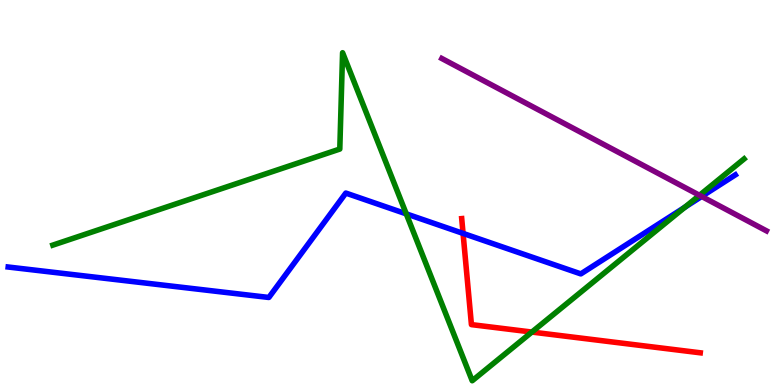[{'lines': ['blue', 'red'], 'intersections': [{'x': 5.98, 'y': 3.94}]}, {'lines': ['green', 'red'], 'intersections': [{'x': 6.86, 'y': 1.38}]}, {'lines': ['purple', 'red'], 'intersections': []}, {'lines': ['blue', 'green'], 'intersections': [{'x': 5.24, 'y': 4.45}, {'x': 8.84, 'y': 4.62}]}, {'lines': ['blue', 'purple'], 'intersections': [{'x': 9.05, 'y': 4.9}]}, {'lines': ['green', 'purple'], 'intersections': [{'x': 9.03, 'y': 4.93}]}]